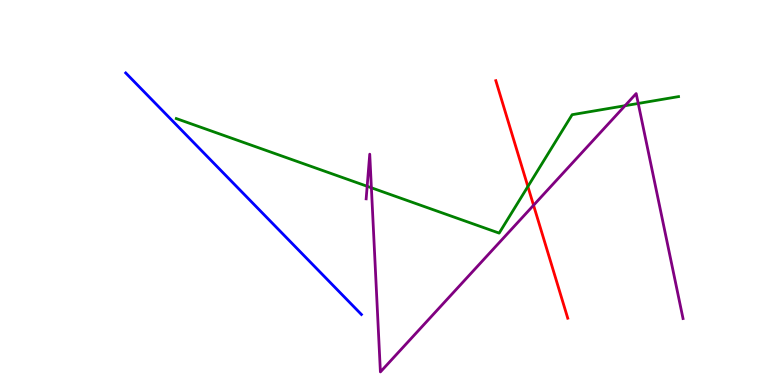[{'lines': ['blue', 'red'], 'intersections': []}, {'lines': ['green', 'red'], 'intersections': [{'x': 6.81, 'y': 5.16}]}, {'lines': ['purple', 'red'], 'intersections': [{'x': 6.88, 'y': 4.67}]}, {'lines': ['blue', 'green'], 'intersections': []}, {'lines': ['blue', 'purple'], 'intersections': []}, {'lines': ['green', 'purple'], 'intersections': [{'x': 4.74, 'y': 5.16}, {'x': 4.79, 'y': 5.12}, {'x': 8.06, 'y': 7.25}, {'x': 8.24, 'y': 7.31}]}]